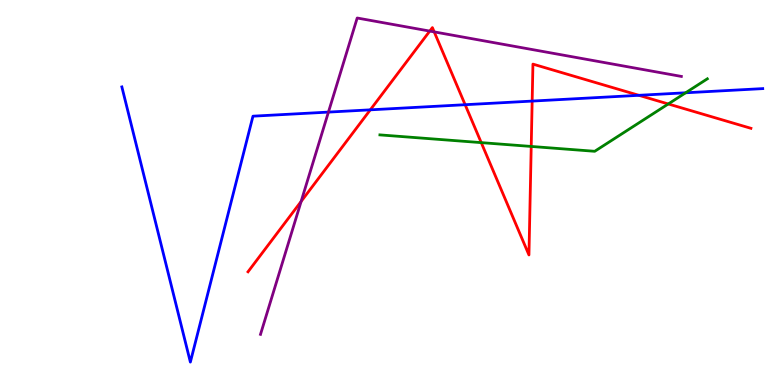[{'lines': ['blue', 'red'], 'intersections': [{'x': 4.78, 'y': 7.15}, {'x': 6.0, 'y': 7.28}, {'x': 6.87, 'y': 7.37}, {'x': 8.24, 'y': 7.52}]}, {'lines': ['green', 'red'], 'intersections': [{'x': 6.21, 'y': 6.3}, {'x': 6.85, 'y': 6.2}, {'x': 8.62, 'y': 7.3}]}, {'lines': ['purple', 'red'], 'intersections': [{'x': 3.89, 'y': 4.77}, {'x': 5.55, 'y': 9.19}, {'x': 5.6, 'y': 9.17}]}, {'lines': ['blue', 'green'], 'intersections': [{'x': 8.85, 'y': 7.59}]}, {'lines': ['blue', 'purple'], 'intersections': [{'x': 4.24, 'y': 7.09}]}, {'lines': ['green', 'purple'], 'intersections': []}]